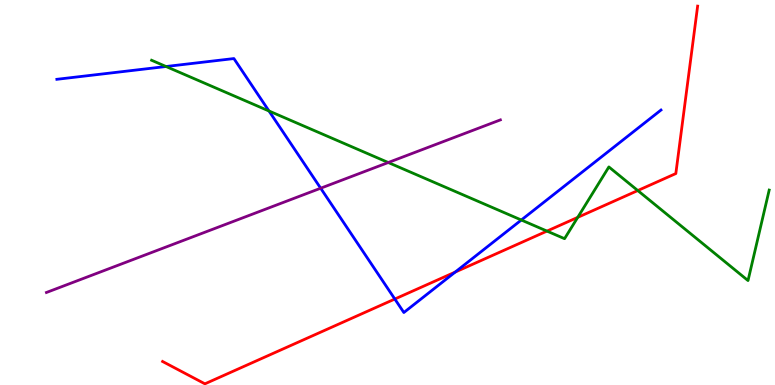[{'lines': ['blue', 'red'], 'intersections': [{'x': 5.09, 'y': 2.23}, {'x': 5.87, 'y': 2.93}]}, {'lines': ['green', 'red'], 'intersections': [{'x': 7.06, 'y': 4.0}, {'x': 7.45, 'y': 4.35}, {'x': 8.23, 'y': 5.05}]}, {'lines': ['purple', 'red'], 'intersections': []}, {'lines': ['blue', 'green'], 'intersections': [{'x': 2.14, 'y': 8.27}, {'x': 3.47, 'y': 7.12}, {'x': 6.73, 'y': 4.29}]}, {'lines': ['blue', 'purple'], 'intersections': [{'x': 4.14, 'y': 5.11}]}, {'lines': ['green', 'purple'], 'intersections': [{'x': 5.01, 'y': 5.78}]}]